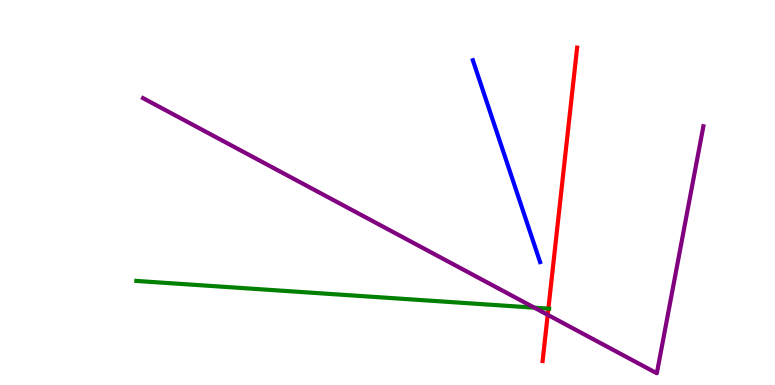[{'lines': ['blue', 'red'], 'intersections': []}, {'lines': ['green', 'red'], 'intersections': [{'x': 7.08, 'y': 1.98}]}, {'lines': ['purple', 'red'], 'intersections': [{'x': 7.07, 'y': 1.82}]}, {'lines': ['blue', 'green'], 'intersections': []}, {'lines': ['blue', 'purple'], 'intersections': []}, {'lines': ['green', 'purple'], 'intersections': [{'x': 6.89, 'y': 2.01}]}]